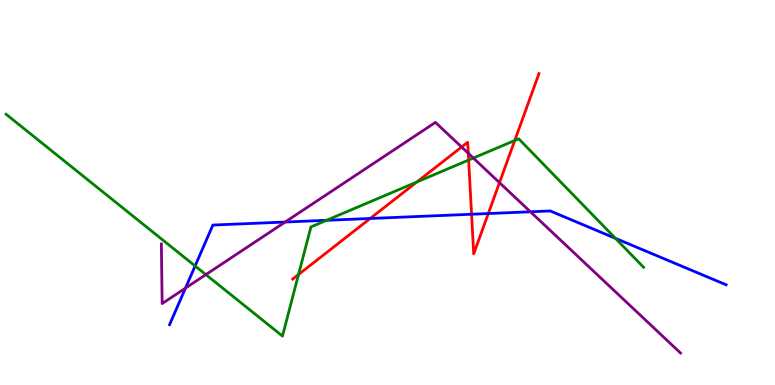[{'lines': ['blue', 'red'], 'intersections': [{'x': 4.78, 'y': 4.33}, {'x': 6.08, 'y': 4.44}, {'x': 6.3, 'y': 4.45}]}, {'lines': ['green', 'red'], 'intersections': [{'x': 3.85, 'y': 2.87}, {'x': 5.38, 'y': 5.27}, {'x': 6.05, 'y': 5.84}, {'x': 6.64, 'y': 6.35}]}, {'lines': ['purple', 'red'], 'intersections': [{'x': 5.96, 'y': 6.18}, {'x': 6.04, 'y': 6.02}, {'x': 6.44, 'y': 5.26}]}, {'lines': ['blue', 'green'], 'intersections': [{'x': 2.52, 'y': 3.09}, {'x': 4.21, 'y': 4.28}, {'x': 7.94, 'y': 3.81}]}, {'lines': ['blue', 'purple'], 'intersections': [{'x': 2.39, 'y': 2.52}, {'x': 3.68, 'y': 4.23}, {'x': 6.84, 'y': 4.5}]}, {'lines': ['green', 'purple'], 'intersections': [{'x': 2.66, 'y': 2.87}, {'x': 6.11, 'y': 5.89}]}]